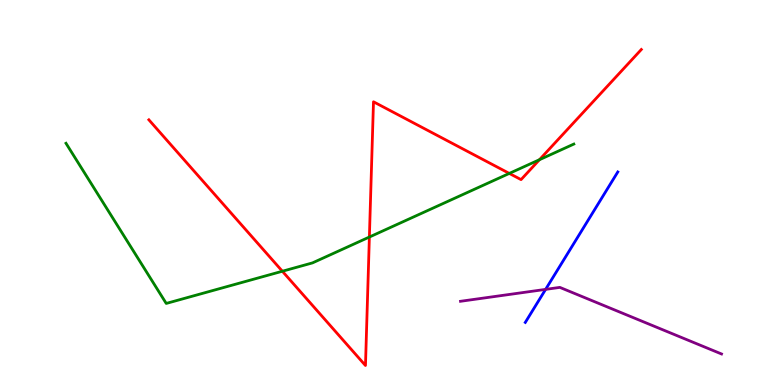[{'lines': ['blue', 'red'], 'intersections': []}, {'lines': ['green', 'red'], 'intersections': [{'x': 3.64, 'y': 2.95}, {'x': 4.77, 'y': 3.84}, {'x': 6.57, 'y': 5.5}, {'x': 6.96, 'y': 5.85}]}, {'lines': ['purple', 'red'], 'intersections': []}, {'lines': ['blue', 'green'], 'intersections': []}, {'lines': ['blue', 'purple'], 'intersections': [{'x': 7.04, 'y': 2.48}]}, {'lines': ['green', 'purple'], 'intersections': []}]